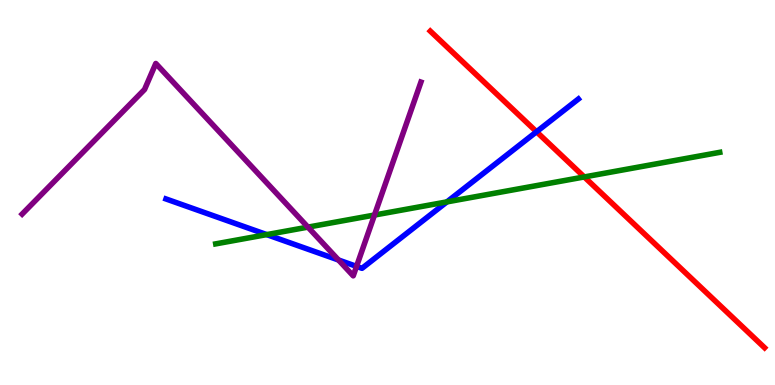[{'lines': ['blue', 'red'], 'intersections': [{'x': 6.92, 'y': 6.58}]}, {'lines': ['green', 'red'], 'intersections': [{'x': 7.54, 'y': 5.4}]}, {'lines': ['purple', 'red'], 'intersections': []}, {'lines': ['blue', 'green'], 'intersections': [{'x': 3.44, 'y': 3.91}, {'x': 5.77, 'y': 4.76}]}, {'lines': ['blue', 'purple'], 'intersections': [{'x': 4.37, 'y': 3.25}, {'x': 4.6, 'y': 3.08}]}, {'lines': ['green', 'purple'], 'intersections': [{'x': 3.97, 'y': 4.1}, {'x': 4.83, 'y': 4.41}]}]